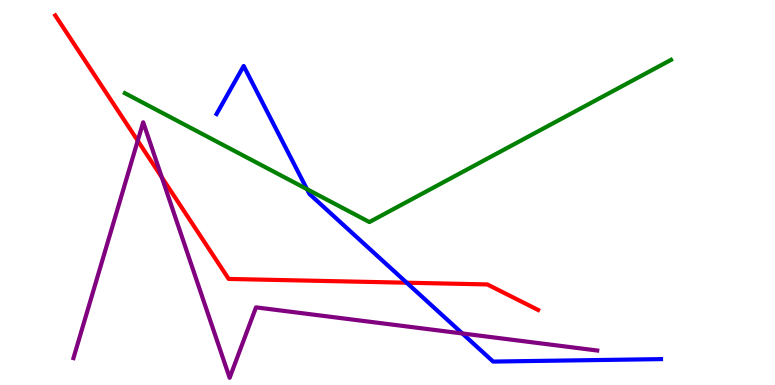[{'lines': ['blue', 'red'], 'intersections': [{'x': 5.25, 'y': 2.66}]}, {'lines': ['green', 'red'], 'intersections': []}, {'lines': ['purple', 'red'], 'intersections': [{'x': 1.78, 'y': 6.34}, {'x': 2.09, 'y': 5.39}]}, {'lines': ['blue', 'green'], 'intersections': [{'x': 3.96, 'y': 5.09}]}, {'lines': ['blue', 'purple'], 'intersections': [{'x': 5.97, 'y': 1.34}]}, {'lines': ['green', 'purple'], 'intersections': []}]